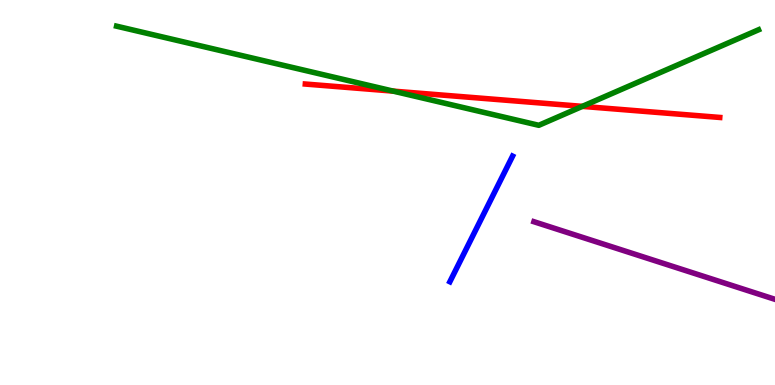[{'lines': ['blue', 'red'], 'intersections': []}, {'lines': ['green', 'red'], 'intersections': [{'x': 5.07, 'y': 7.63}, {'x': 7.51, 'y': 7.24}]}, {'lines': ['purple', 'red'], 'intersections': []}, {'lines': ['blue', 'green'], 'intersections': []}, {'lines': ['blue', 'purple'], 'intersections': []}, {'lines': ['green', 'purple'], 'intersections': []}]